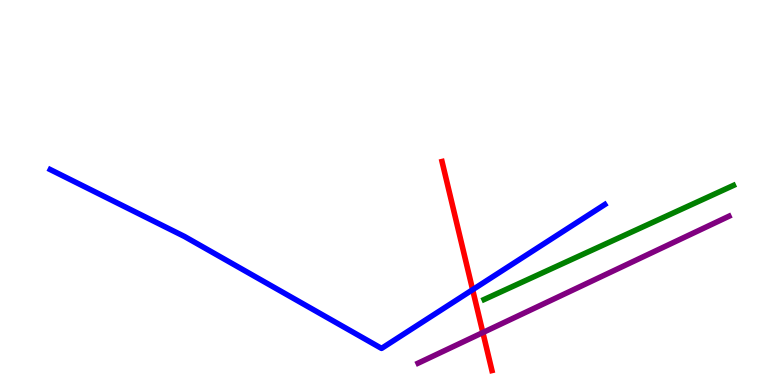[{'lines': ['blue', 'red'], 'intersections': [{'x': 6.1, 'y': 2.48}]}, {'lines': ['green', 'red'], 'intersections': []}, {'lines': ['purple', 'red'], 'intersections': [{'x': 6.23, 'y': 1.36}]}, {'lines': ['blue', 'green'], 'intersections': []}, {'lines': ['blue', 'purple'], 'intersections': []}, {'lines': ['green', 'purple'], 'intersections': []}]